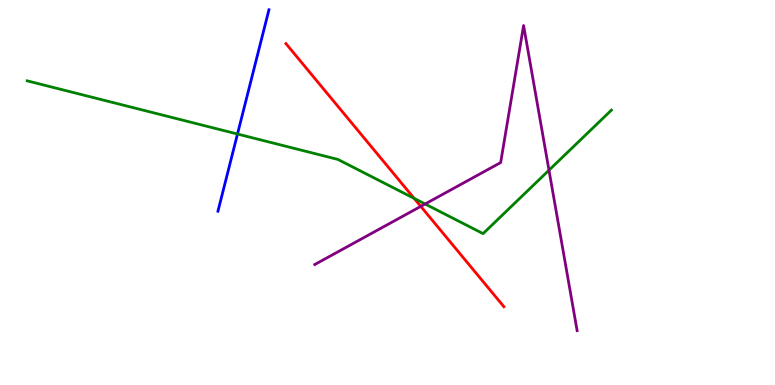[{'lines': ['blue', 'red'], 'intersections': []}, {'lines': ['green', 'red'], 'intersections': [{'x': 5.34, 'y': 4.85}]}, {'lines': ['purple', 'red'], 'intersections': [{'x': 5.43, 'y': 4.64}]}, {'lines': ['blue', 'green'], 'intersections': [{'x': 3.06, 'y': 6.52}]}, {'lines': ['blue', 'purple'], 'intersections': []}, {'lines': ['green', 'purple'], 'intersections': [{'x': 5.49, 'y': 4.7}, {'x': 7.08, 'y': 5.58}]}]